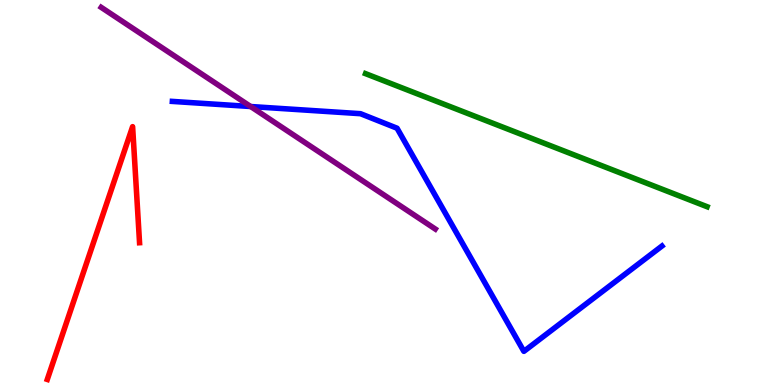[{'lines': ['blue', 'red'], 'intersections': []}, {'lines': ['green', 'red'], 'intersections': []}, {'lines': ['purple', 'red'], 'intersections': []}, {'lines': ['blue', 'green'], 'intersections': []}, {'lines': ['blue', 'purple'], 'intersections': [{'x': 3.23, 'y': 7.23}]}, {'lines': ['green', 'purple'], 'intersections': []}]